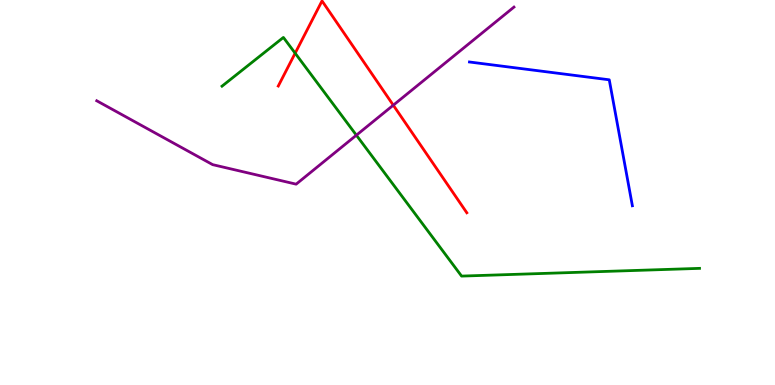[{'lines': ['blue', 'red'], 'intersections': []}, {'lines': ['green', 'red'], 'intersections': [{'x': 3.81, 'y': 8.62}]}, {'lines': ['purple', 'red'], 'intersections': [{'x': 5.07, 'y': 7.27}]}, {'lines': ['blue', 'green'], 'intersections': []}, {'lines': ['blue', 'purple'], 'intersections': []}, {'lines': ['green', 'purple'], 'intersections': [{'x': 4.6, 'y': 6.49}]}]